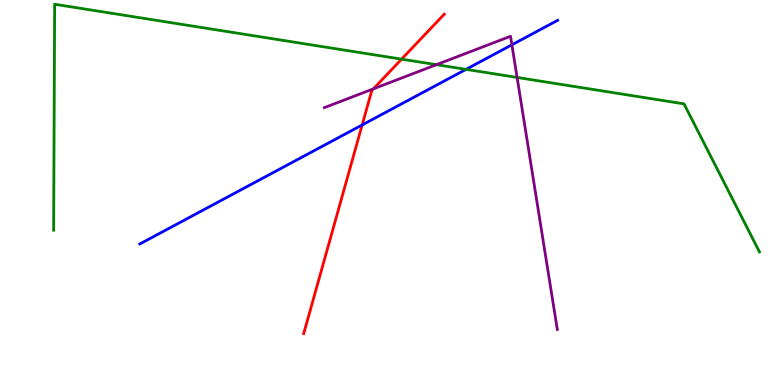[{'lines': ['blue', 'red'], 'intersections': [{'x': 4.67, 'y': 6.75}]}, {'lines': ['green', 'red'], 'intersections': [{'x': 5.18, 'y': 8.46}]}, {'lines': ['purple', 'red'], 'intersections': [{'x': 4.82, 'y': 7.69}]}, {'lines': ['blue', 'green'], 'intersections': [{'x': 6.01, 'y': 8.2}]}, {'lines': ['blue', 'purple'], 'intersections': [{'x': 6.61, 'y': 8.84}]}, {'lines': ['green', 'purple'], 'intersections': [{'x': 5.63, 'y': 8.32}, {'x': 6.67, 'y': 7.99}]}]